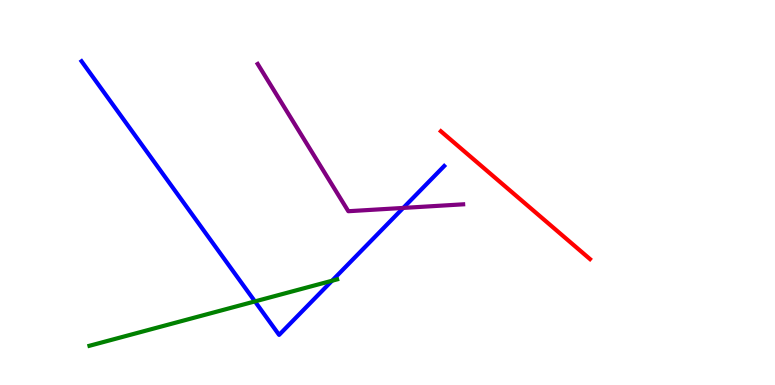[{'lines': ['blue', 'red'], 'intersections': []}, {'lines': ['green', 'red'], 'intersections': []}, {'lines': ['purple', 'red'], 'intersections': []}, {'lines': ['blue', 'green'], 'intersections': [{'x': 3.29, 'y': 2.17}, {'x': 4.28, 'y': 2.71}]}, {'lines': ['blue', 'purple'], 'intersections': [{'x': 5.2, 'y': 4.6}]}, {'lines': ['green', 'purple'], 'intersections': []}]